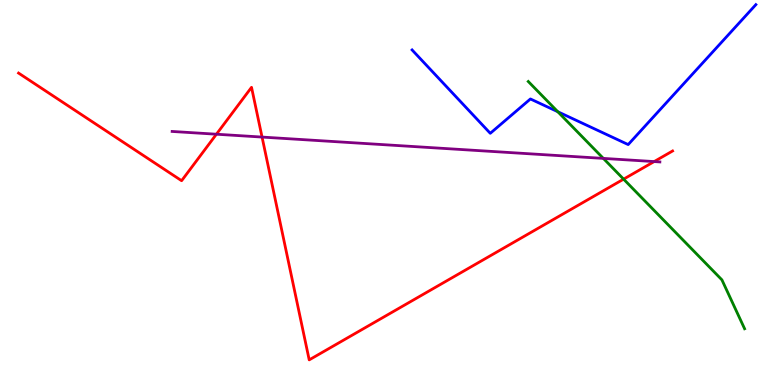[{'lines': ['blue', 'red'], 'intersections': []}, {'lines': ['green', 'red'], 'intersections': [{'x': 8.05, 'y': 5.35}]}, {'lines': ['purple', 'red'], 'intersections': [{'x': 2.79, 'y': 6.51}, {'x': 3.38, 'y': 6.44}, {'x': 8.44, 'y': 5.8}]}, {'lines': ['blue', 'green'], 'intersections': [{'x': 7.2, 'y': 7.1}]}, {'lines': ['blue', 'purple'], 'intersections': []}, {'lines': ['green', 'purple'], 'intersections': [{'x': 7.79, 'y': 5.89}]}]